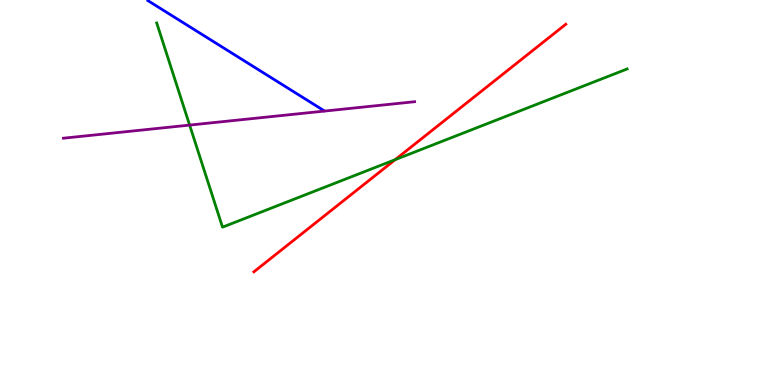[{'lines': ['blue', 'red'], 'intersections': []}, {'lines': ['green', 'red'], 'intersections': [{'x': 5.1, 'y': 5.85}]}, {'lines': ['purple', 'red'], 'intersections': []}, {'lines': ['blue', 'green'], 'intersections': []}, {'lines': ['blue', 'purple'], 'intersections': []}, {'lines': ['green', 'purple'], 'intersections': [{'x': 2.45, 'y': 6.75}]}]